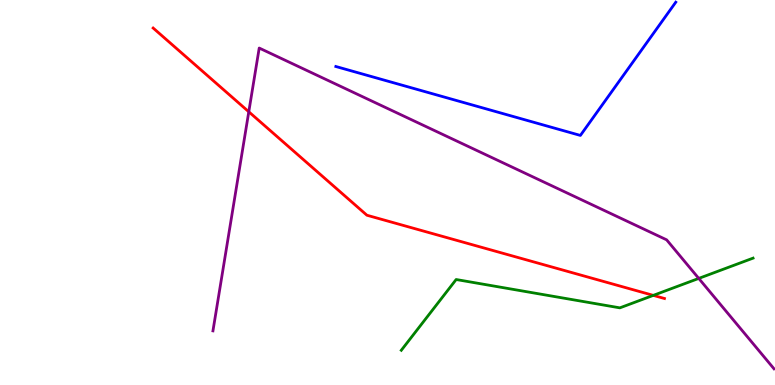[{'lines': ['blue', 'red'], 'intersections': []}, {'lines': ['green', 'red'], 'intersections': [{'x': 8.43, 'y': 2.33}]}, {'lines': ['purple', 'red'], 'intersections': [{'x': 3.21, 'y': 7.1}]}, {'lines': ['blue', 'green'], 'intersections': []}, {'lines': ['blue', 'purple'], 'intersections': []}, {'lines': ['green', 'purple'], 'intersections': [{'x': 9.02, 'y': 2.77}]}]